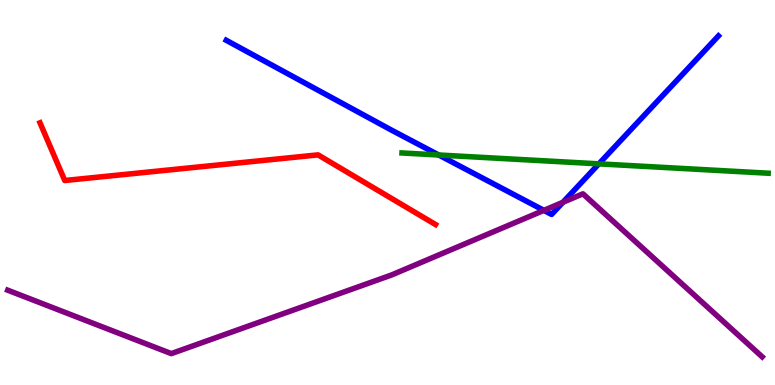[{'lines': ['blue', 'red'], 'intersections': []}, {'lines': ['green', 'red'], 'intersections': []}, {'lines': ['purple', 'red'], 'intersections': []}, {'lines': ['blue', 'green'], 'intersections': [{'x': 5.66, 'y': 5.97}, {'x': 7.73, 'y': 5.74}]}, {'lines': ['blue', 'purple'], 'intersections': [{'x': 7.02, 'y': 4.54}, {'x': 7.26, 'y': 4.75}]}, {'lines': ['green', 'purple'], 'intersections': []}]